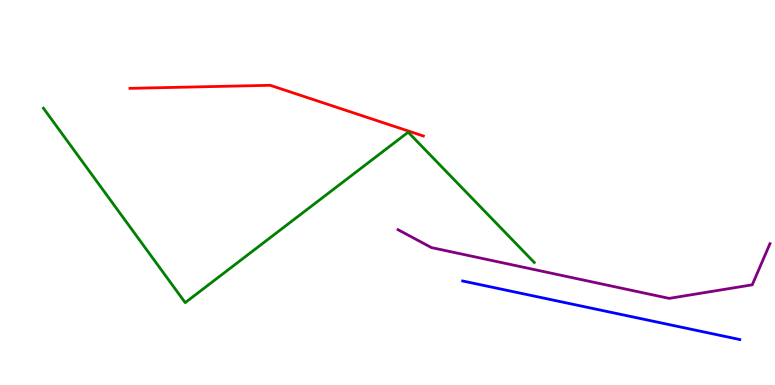[{'lines': ['blue', 'red'], 'intersections': []}, {'lines': ['green', 'red'], 'intersections': []}, {'lines': ['purple', 'red'], 'intersections': []}, {'lines': ['blue', 'green'], 'intersections': []}, {'lines': ['blue', 'purple'], 'intersections': []}, {'lines': ['green', 'purple'], 'intersections': []}]